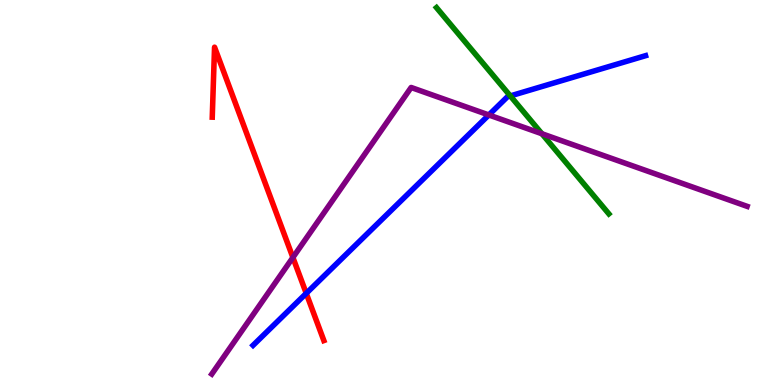[{'lines': ['blue', 'red'], 'intersections': [{'x': 3.95, 'y': 2.38}]}, {'lines': ['green', 'red'], 'intersections': []}, {'lines': ['purple', 'red'], 'intersections': [{'x': 3.78, 'y': 3.31}]}, {'lines': ['blue', 'green'], 'intersections': [{'x': 6.58, 'y': 7.51}]}, {'lines': ['blue', 'purple'], 'intersections': [{'x': 6.31, 'y': 7.01}]}, {'lines': ['green', 'purple'], 'intersections': [{'x': 6.99, 'y': 6.53}]}]